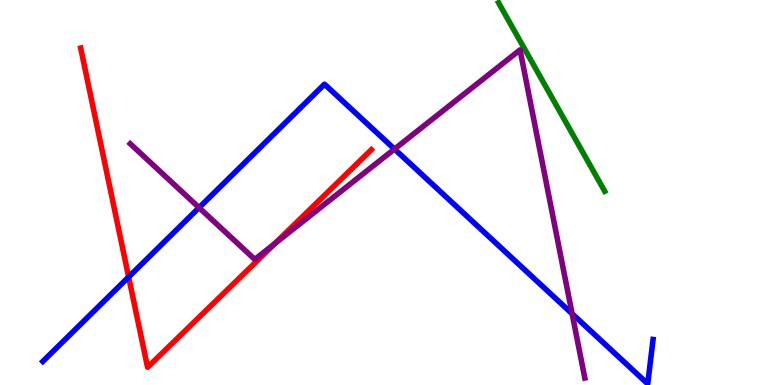[{'lines': ['blue', 'red'], 'intersections': [{'x': 1.66, 'y': 2.81}]}, {'lines': ['green', 'red'], 'intersections': []}, {'lines': ['purple', 'red'], 'intersections': [{'x': 3.55, 'y': 3.67}]}, {'lines': ['blue', 'green'], 'intersections': []}, {'lines': ['blue', 'purple'], 'intersections': [{'x': 2.57, 'y': 4.61}, {'x': 5.09, 'y': 6.13}, {'x': 7.38, 'y': 1.85}]}, {'lines': ['green', 'purple'], 'intersections': []}]